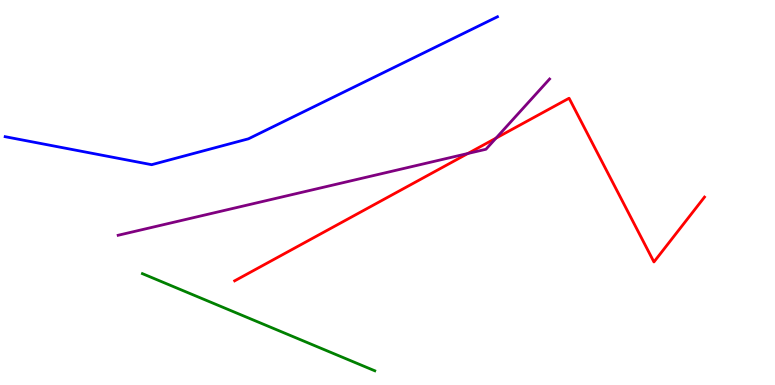[{'lines': ['blue', 'red'], 'intersections': []}, {'lines': ['green', 'red'], 'intersections': []}, {'lines': ['purple', 'red'], 'intersections': [{'x': 6.04, 'y': 6.01}, {'x': 6.4, 'y': 6.41}]}, {'lines': ['blue', 'green'], 'intersections': []}, {'lines': ['blue', 'purple'], 'intersections': []}, {'lines': ['green', 'purple'], 'intersections': []}]